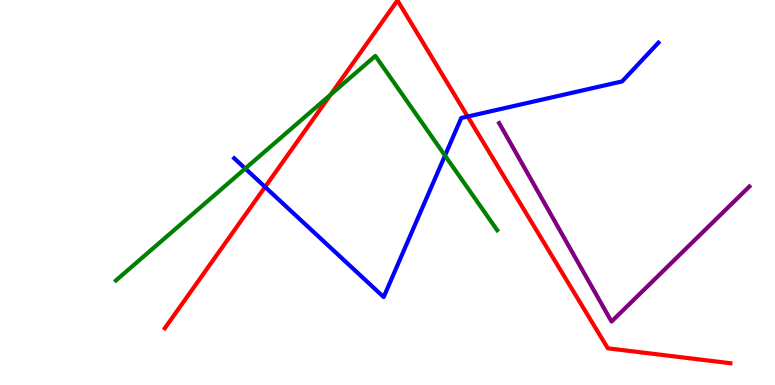[{'lines': ['blue', 'red'], 'intersections': [{'x': 3.42, 'y': 5.14}, {'x': 6.03, 'y': 6.97}]}, {'lines': ['green', 'red'], 'intersections': [{'x': 4.27, 'y': 7.54}]}, {'lines': ['purple', 'red'], 'intersections': []}, {'lines': ['blue', 'green'], 'intersections': [{'x': 3.16, 'y': 5.62}, {'x': 5.74, 'y': 5.96}]}, {'lines': ['blue', 'purple'], 'intersections': []}, {'lines': ['green', 'purple'], 'intersections': []}]